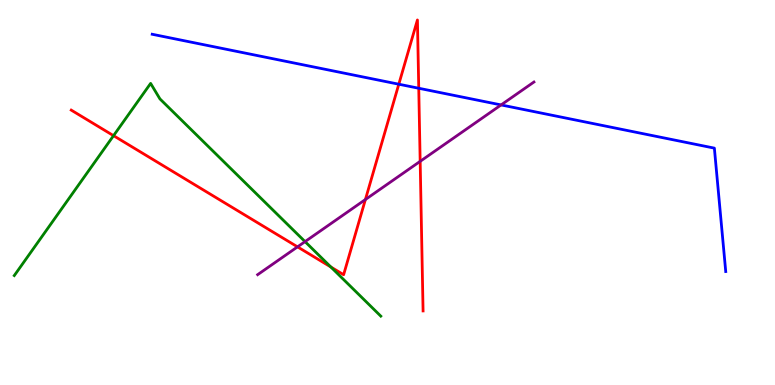[{'lines': ['blue', 'red'], 'intersections': [{'x': 5.15, 'y': 7.81}, {'x': 5.4, 'y': 7.71}]}, {'lines': ['green', 'red'], 'intersections': [{'x': 1.46, 'y': 6.48}, {'x': 4.27, 'y': 3.07}]}, {'lines': ['purple', 'red'], 'intersections': [{'x': 3.84, 'y': 3.59}, {'x': 4.71, 'y': 4.82}, {'x': 5.42, 'y': 5.81}]}, {'lines': ['blue', 'green'], 'intersections': []}, {'lines': ['blue', 'purple'], 'intersections': [{'x': 6.47, 'y': 7.27}]}, {'lines': ['green', 'purple'], 'intersections': [{'x': 3.94, 'y': 3.72}]}]